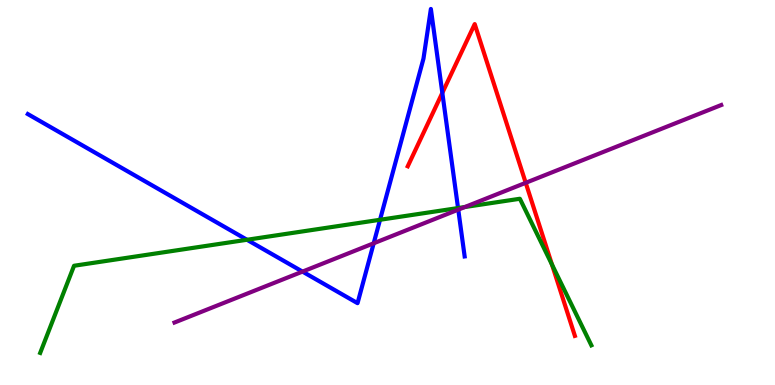[{'lines': ['blue', 'red'], 'intersections': [{'x': 5.71, 'y': 7.59}]}, {'lines': ['green', 'red'], 'intersections': [{'x': 7.12, 'y': 3.13}]}, {'lines': ['purple', 'red'], 'intersections': [{'x': 6.78, 'y': 5.25}]}, {'lines': ['blue', 'green'], 'intersections': [{'x': 3.19, 'y': 3.77}, {'x': 4.9, 'y': 4.29}, {'x': 5.91, 'y': 4.6}]}, {'lines': ['blue', 'purple'], 'intersections': [{'x': 3.9, 'y': 2.95}, {'x': 4.82, 'y': 3.68}, {'x': 5.91, 'y': 4.55}]}, {'lines': ['green', 'purple'], 'intersections': [{'x': 6.0, 'y': 4.62}]}]